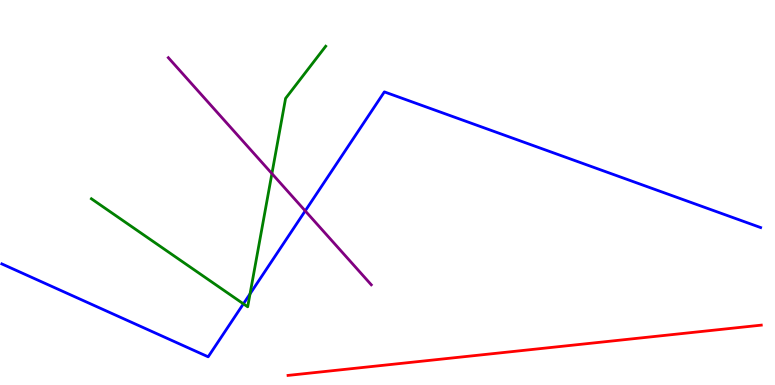[{'lines': ['blue', 'red'], 'intersections': []}, {'lines': ['green', 'red'], 'intersections': []}, {'lines': ['purple', 'red'], 'intersections': []}, {'lines': ['blue', 'green'], 'intersections': [{'x': 3.14, 'y': 2.11}, {'x': 3.23, 'y': 2.37}]}, {'lines': ['blue', 'purple'], 'intersections': [{'x': 3.94, 'y': 4.52}]}, {'lines': ['green', 'purple'], 'intersections': [{'x': 3.51, 'y': 5.49}]}]